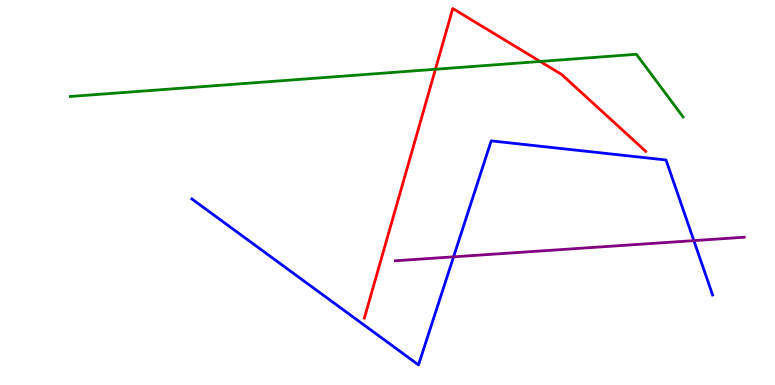[{'lines': ['blue', 'red'], 'intersections': []}, {'lines': ['green', 'red'], 'intersections': [{'x': 5.62, 'y': 8.2}, {'x': 6.97, 'y': 8.4}]}, {'lines': ['purple', 'red'], 'intersections': []}, {'lines': ['blue', 'green'], 'intersections': []}, {'lines': ['blue', 'purple'], 'intersections': [{'x': 5.85, 'y': 3.33}, {'x': 8.95, 'y': 3.75}]}, {'lines': ['green', 'purple'], 'intersections': []}]